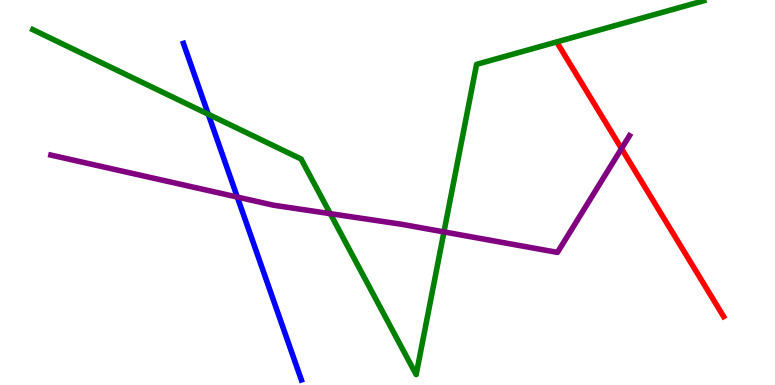[{'lines': ['blue', 'red'], 'intersections': []}, {'lines': ['green', 'red'], 'intersections': []}, {'lines': ['purple', 'red'], 'intersections': [{'x': 8.02, 'y': 6.14}]}, {'lines': ['blue', 'green'], 'intersections': [{'x': 2.69, 'y': 7.03}]}, {'lines': ['blue', 'purple'], 'intersections': [{'x': 3.06, 'y': 4.88}]}, {'lines': ['green', 'purple'], 'intersections': [{'x': 4.26, 'y': 4.45}, {'x': 5.73, 'y': 3.98}]}]